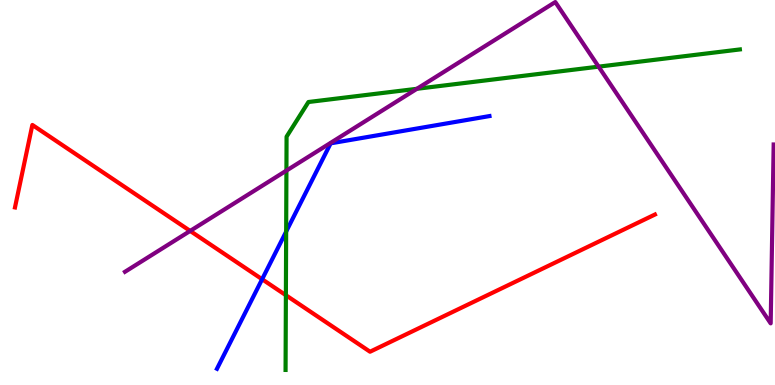[{'lines': ['blue', 'red'], 'intersections': [{'x': 3.38, 'y': 2.75}]}, {'lines': ['green', 'red'], 'intersections': [{'x': 3.69, 'y': 2.33}]}, {'lines': ['purple', 'red'], 'intersections': [{'x': 2.45, 'y': 4.0}]}, {'lines': ['blue', 'green'], 'intersections': [{'x': 3.69, 'y': 3.98}]}, {'lines': ['blue', 'purple'], 'intersections': []}, {'lines': ['green', 'purple'], 'intersections': [{'x': 3.7, 'y': 5.57}, {'x': 5.38, 'y': 7.69}, {'x': 7.72, 'y': 8.27}]}]